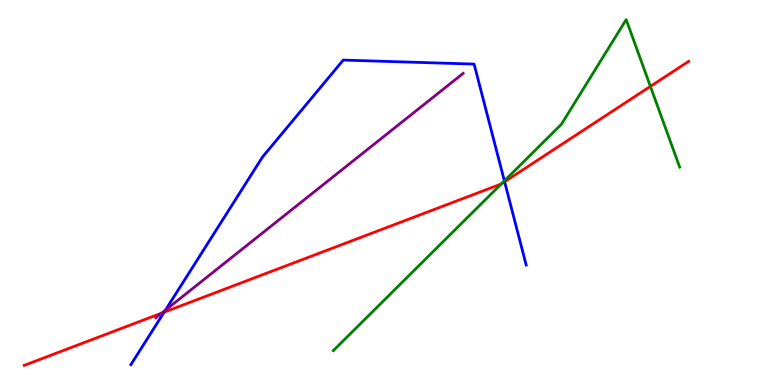[{'lines': ['blue', 'red'], 'intersections': [{'x': 2.12, 'y': 1.89}, {'x': 6.51, 'y': 5.28}]}, {'lines': ['green', 'red'], 'intersections': [{'x': 6.47, 'y': 5.22}, {'x': 8.39, 'y': 7.76}]}, {'lines': ['purple', 'red'], 'intersections': [{'x': 2.09, 'y': 1.87}]}, {'lines': ['blue', 'green'], 'intersections': [{'x': 6.51, 'y': 5.3}]}, {'lines': ['blue', 'purple'], 'intersections': [{'x': 2.13, 'y': 1.94}]}, {'lines': ['green', 'purple'], 'intersections': []}]